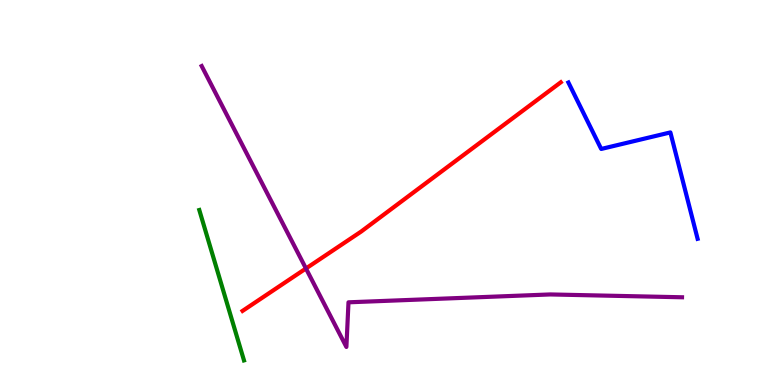[{'lines': ['blue', 'red'], 'intersections': []}, {'lines': ['green', 'red'], 'intersections': []}, {'lines': ['purple', 'red'], 'intersections': [{'x': 3.95, 'y': 3.03}]}, {'lines': ['blue', 'green'], 'intersections': []}, {'lines': ['blue', 'purple'], 'intersections': []}, {'lines': ['green', 'purple'], 'intersections': []}]